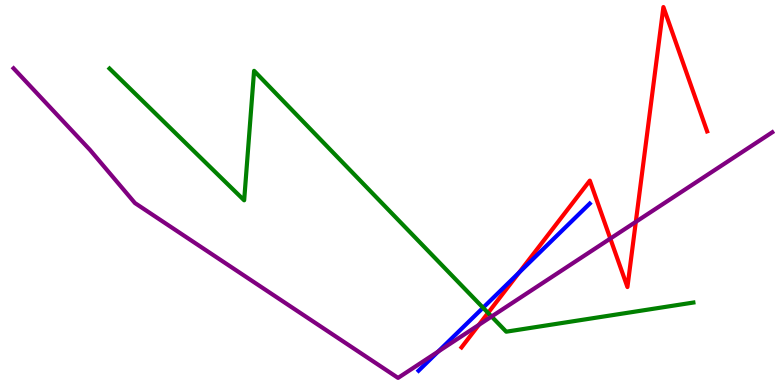[{'lines': ['blue', 'red'], 'intersections': [{'x': 6.7, 'y': 2.92}]}, {'lines': ['green', 'red'], 'intersections': [{'x': 6.3, 'y': 1.87}]}, {'lines': ['purple', 'red'], 'intersections': [{'x': 6.18, 'y': 1.56}, {'x': 7.87, 'y': 3.8}, {'x': 8.2, 'y': 4.24}]}, {'lines': ['blue', 'green'], 'intersections': [{'x': 6.23, 'y': 2.01}]}, {'lines': ['blue', 'purple'], 'intersections': [{'x': 5.65, 'y': 0.868}]}, {'lines': ['green', 'purple'], 'intersections': [{'x': 6.34, 'y': 1.78}]}]